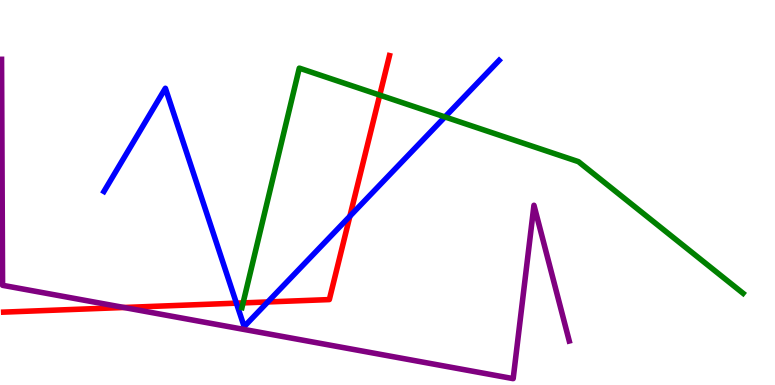[{'lines': ['blue', 'red'], 'intersections': [{'x': 3.05, 'y': 2.13}, {'x': 3.46, 'y': 2.16}, {'x': 4.51, 'y': 4.38}]}, {'lines': ['green', 'red'], 'intersections': [{'x': 3.14, 'y': 2.13}, {'x': 4.9, 'y': 7.53}]}, {'lines': ['purple', 'red'], 'intersections': [{'x': 1.6, 'y': 2.01}]}, {'lines': ['blue', 'green'], 'intersections': [{'x': 5.74, 'y': 6.96}]}, {'lines': ['blue', 'purple'], 'intersections': []}, {'lines': ['green', 'purple'], 'intersections': []}]